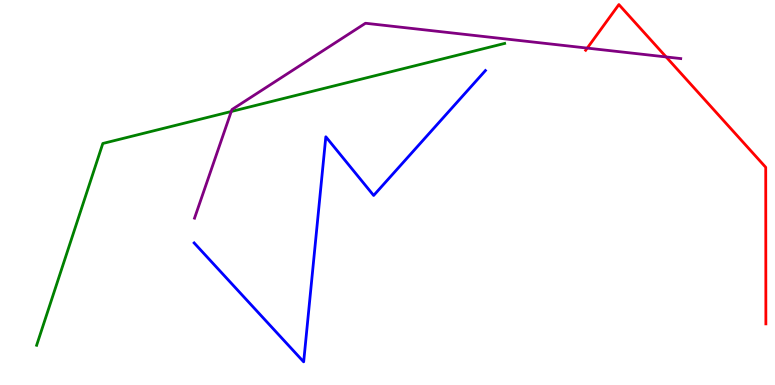[{'lines': ['blue', 'red'], 'intersections': []}, {'lines': ['green', 'red'], 'intersections': []}, {'lines': ['purple', 'red'], 'intersections': [{'x': 7.58, 'y': 8.75}, {'x': 8.6, 'y': 8.52}]}, {'lines': ['blue', 'green'], 'intersections': []}, {'lines': ['blue', 'purple'], 'intersections': []}, {'lines': ['green', 'purple'], 'intersections': [{'x': 2.98, 'y': 7.1}]}]